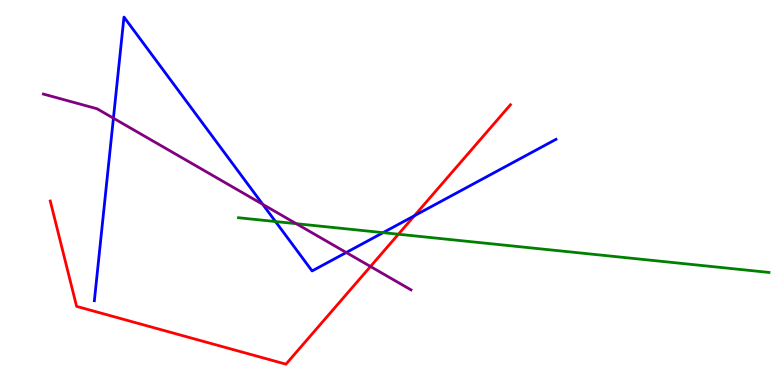[{'lines': ['blue', 'red'], 'intersections': [{'x': 5.35, 'y': 4.4}]}, {'lines': ['green', 'red'], 'intersections': [{'x': 5.14, 'y': 3.92}]}, {'lines': ['purple', 'red'], 'intersections': [{'x': 4.78, 'y': 3.08}]}, {'lines': ['blue', 'green'], 'intersections': [{'x': 3.55, 'y': 4.25}, {'x': 4.94, 'y': 3.96}]}, {'lines': ['blue', 'purple'], 'intersections': [{'x': 1.46, 'y': 6.93}, {'x': 3.39, 'y': 4.69}, {'x': 4.47, 'y': 3.44}]}, {'lines': ['green', 'purple'], 'intersections': [{'x': 3.82, 'y': 4.19}]}]